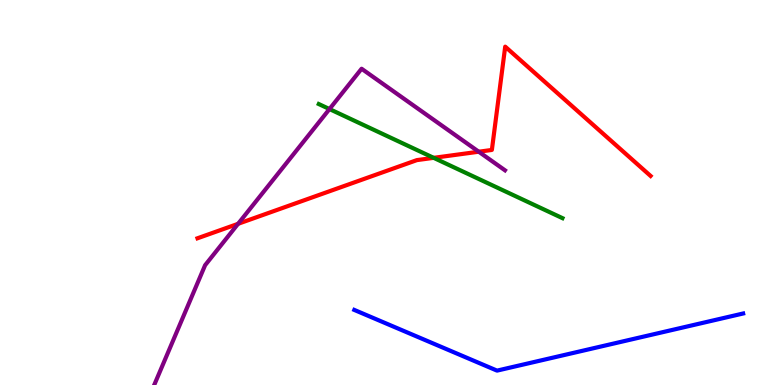[{'lines': ['blue', 'red'], 'intersections': []}, {'lines': ['green', 'red'], 'intersections': [{'x': 5.6, 'y': 5.9}]}, {'lines': ['purple', 'red'], 'intersections': [{'x': 3.07, 'y': 4.19}, {'x': 6.18, 'y': 6.06}]}, {'lines': ['blue', 'green'], 'intersections': []}, {'lines': ['blue', 'purple'], 'intersections': []}, {'lines': ['green', 'purple'], 'intersections': [{'x': 4.25, 'y': 7.17}]}]